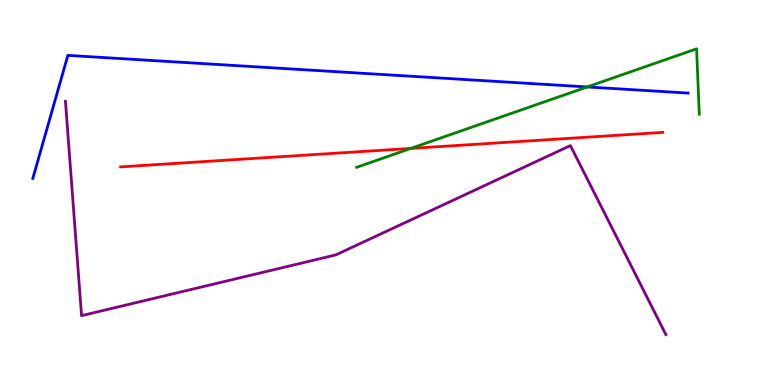[{'lines': ['blue', 'red'], 'intersections': []}, {'lines': ['green', 'red'], 'intersections': [{'x': 5.3, 'y': 6.14}]}, {'lines': ['purple', 'red'], 'intersections': []}, {'lines': ['blue', 'green'], 'intersections': [{'x': 7.58, 'y': 7.74}]}, {'lines': ['blue', 'purple'], 'intersections': []}, {'lines': ['green', 'purple'], 'intersections': []}]